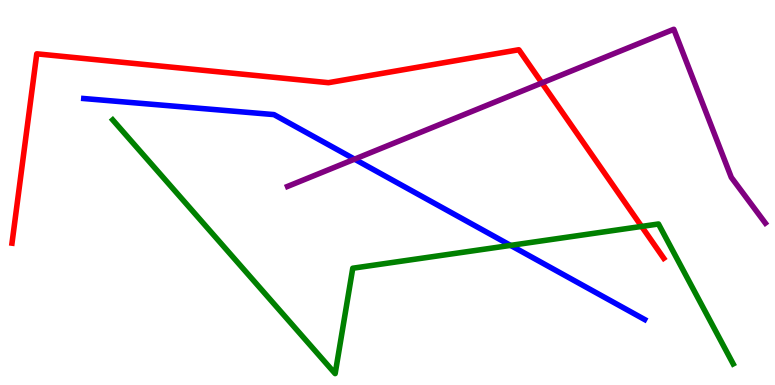[{'lines': ['blue', 'red'], 'intersections': []}, {'lines': ['green', 'red'], 'intersections': [{'x': 8.28, 'y': 4.12}]}, {'lines': ['purple', 'red'], 'intersections': [{'x': 6.99, 'y': 7.85}]}, {'lines': ['blue', 'green'], 'intersections': [{'x': 6.59, 'y': 3.63}]}, {'lines': ['blue', 'purple'], 'intersections': [{'x': 4.58, 'y': 5.87}]}, {'lines': ['green', 'purple'], 'intersections': []}]